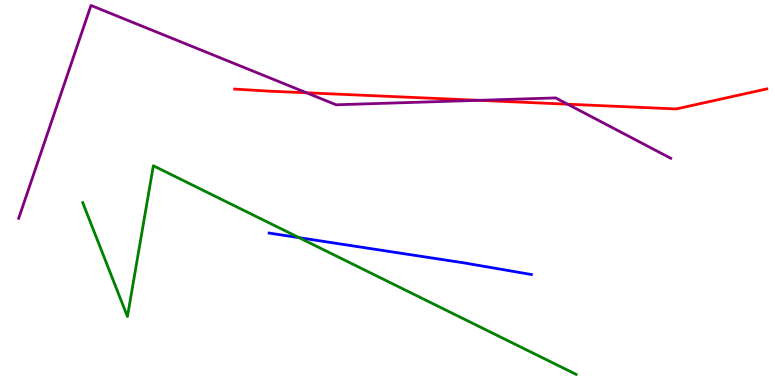[{'lines': ['blue', 'red'], 'intersections': []}, {'lines': ['green', 'red'], 'intersections': []}, {'lines': ['purple', 'red'], 'intersections': [{'x': 3.96, 'y': 7.59}, {'x': 6.18, 'y': 7.39}, {'x': 7.32, 'y': 7.29}]}, {'lines': ['blue', 'green'], 'intersections': [{'x': 3.86, 'y': 3.83}]}, {'lines': ['blue', 'purple'], 'intersections': []}, {'lines': ['green', 'purple'], 'intersections': []}]